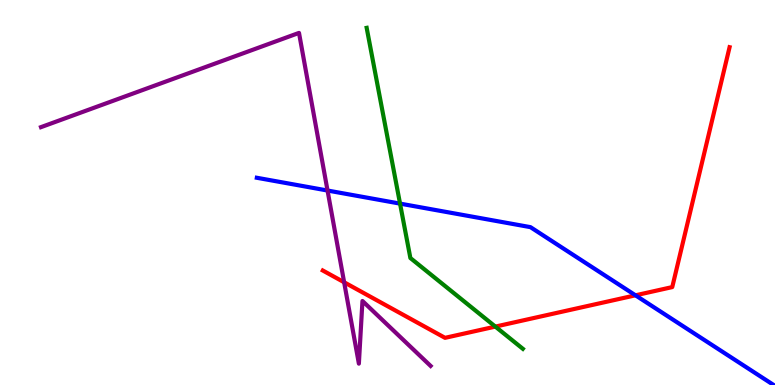[{'lines': ['blue', 'red'], 'intersections': [{'x': 8.2, 'y': 2.33}]}, {'lines': ['green', 'red'], 'intersections': [{'x': 6.39, 'y': 1.52}]}, {'lines': ['purple', 'red'], 'intersections': [{'x': 4.44, 'y': 2.67}]}, {'lines': ['blue', 'green'], 'intersections': [{'x': 5.16, 'y': 4.71}]}, {'lines': ['blue', 'purple'], 'intersections': [{'x': 4.23, 'y': 5.05}]}, {'lines': ['green', 'purple'], 'intersections': []}]